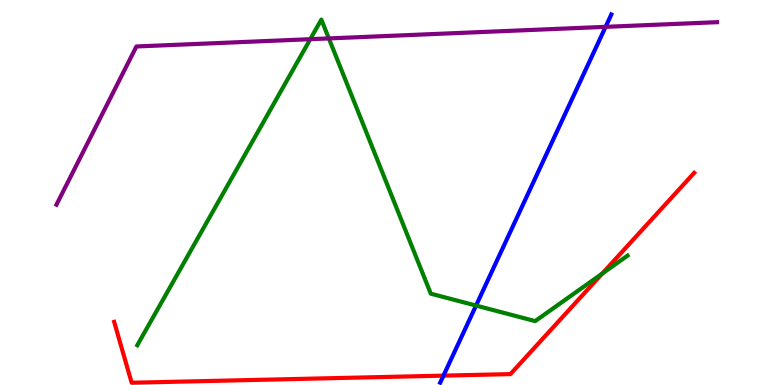[{'lines': ['blue', 'red'], 'intersections': [{'x': 5.72, 'y': 0.243}]}, {'lines': ['green', 'red'], 'intersections': [{'x': 7.77, 'y': 2.89}]}, {'lines': ['purple', 'red'], 'intersections': []}, {'lines': ['blue', 'green'], 'intersections': [{'x': 6.14, 'y': 2.06}]}, {'lines': ['blue', 'purple'], 'intersections': [{'x': 7.81, 'y': 9.3}]}, {'lines': ['green', 'purple'], 'intersections': [{'x': 4.0, 'y': 8.98}, {'x': 4.24, 'y': 9.0}]}]